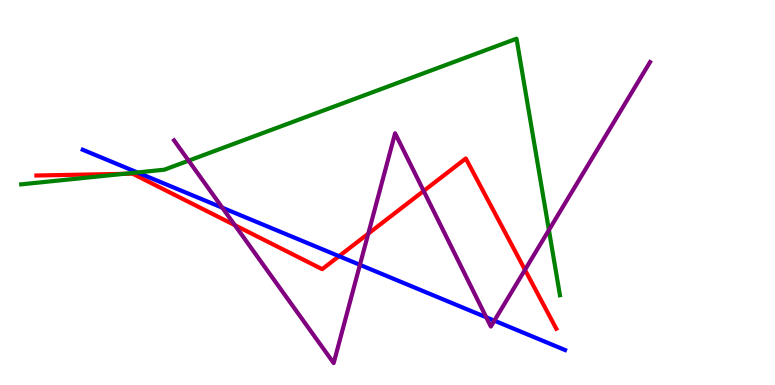[{'lines': ['blue', 'red'], 'intersections': [{'x': 4.37, 'y': 3.35}]}, {'lines': ['green', 'red'], 'intersections': [{'x': 1.6, 'y': 5.48}]}, {'lines': ['purple', 'red'], 'intersections': [{'x': 3.03, 'y': 4.15}, {'x': 4.75, 'y': 3.93}, {'x': 5.47, 'y': 5.04}, {'x': 6.77, 'y': 2.99}]}, {'lines': ['blue', 'green'], 'intersections': [{'x': 1.77, 'y': 5.52}]}, {'lines': ['blue', 'purple'], 'intersections': [{'x': 2.87, 'y': 4.6}, {'x': 4.64, 'y': 3.12}, {'x': 6.27, 'y': 1.76}, {'x': 6.38, 'y': 1.67}]}, {'lines': ['green', 'purple'], 'intersections': [{'x': 2.43, 'y': 5.83}, {'x': 7.08, 'y': 4.02}]}]